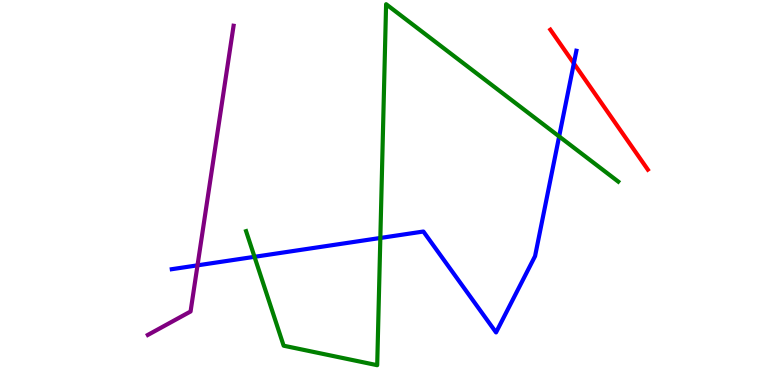[{'lines': ['blue', 'red'], 'intersections': [{'x': 7.4, 'y': 8.35}]}, {'lines': ['green', 'red'], 'intersections': []}, {'lines': ['purple', 'red'], 'intersections': []}, {'lines': ['blue', 'green'], 'intersections': [{'x': 3.28, 'y': 3.33}, {'x': 4.91, 'y': 3.82}, {'x': 7.21, 'y': 6.46}]}, {'lines': ['blue', 'purple'], 'intersections': [{'x': 2.55, 'y': 3.11}]}, {'lines': ['green', 'purple'], 'intersections': []}]